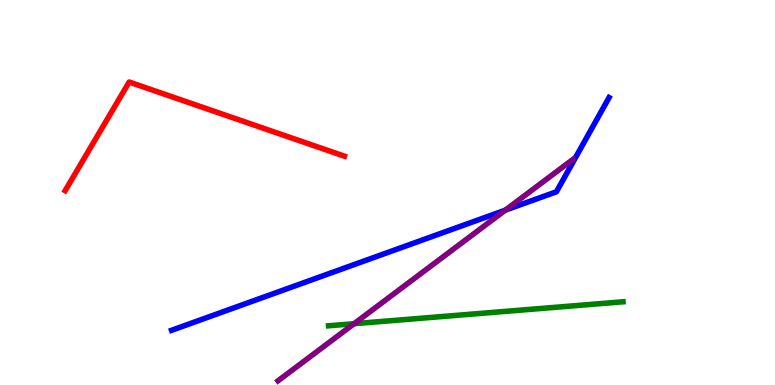[{'lines': ['blue', 'red'], 'intersections': []}, {'lines': ['green', 'red'], 'intersections': []}, {'lines': ['purple', 'red'], 'intersections': []}, {'lines': ['blue', 'green'], 'intersections': []}, {'lines': ['blue', 'purple'], 'intersections': [{'x': 6.52, 'y': 4.54}]}, {'lines': ['green', 'purple'], 'intersections': [{'x': 4.57, 'y': 1.59}]}]